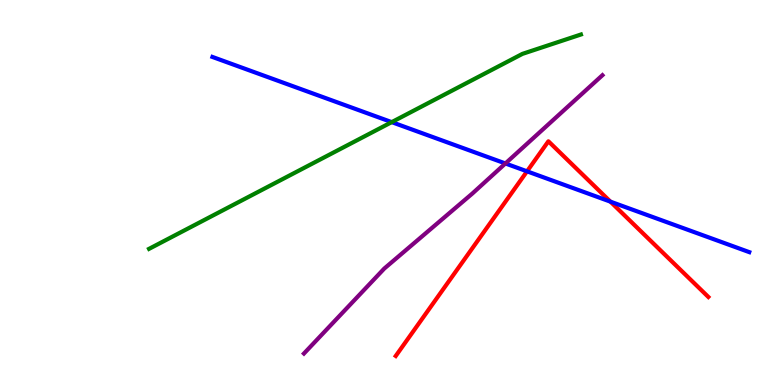[{'lines': ['blue', 'red'], 'intersections': [{'x': 6.8, 'y': 5.55}, {'x': 7.88, 'y': 4.76}]}, {'lines': ['green', 'red'], 'intersections': []}, {'lines': ['purple', 'red'], 'intersections': []}, {'lines': ['blue', 'green'], 'intersections': [{'x': 5.05, 'y': 6.83}]}, {'lines': ['blue', 'purple'], 'intersections': [{'x': 6.52, 'y': 5.75}]}, {'lines': ['green', 'purple'], 'intersections': []}]